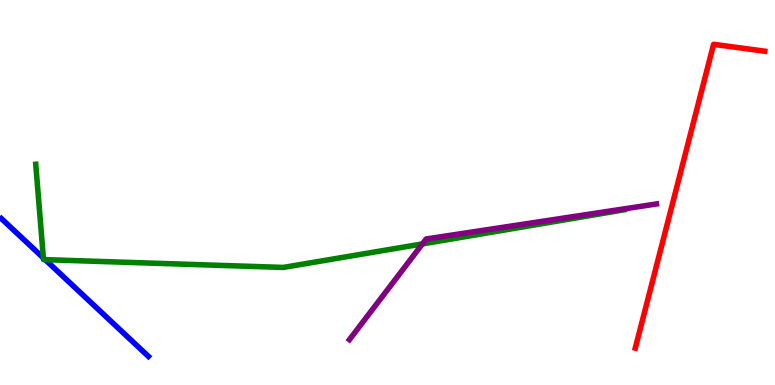[{'lines': ['blue', 'red'], 'intersections': []}, {'lines': ['green', 'red'], 'intersections': []}, {'lines': ['purple', 'red'], 'intersections': []}, {'lines': ['blue', 'green'], 'intersections': [{'x': 0.56, 'y': 3.3}, {'x': 0.583, 'y': 3.26}]}, {'lines': ['blue', 'purple'], 'intersections': []}, {'lines': ['green', 'purple'], 'intersections': [{'x': 5.45, 'y': 3.66}]}]